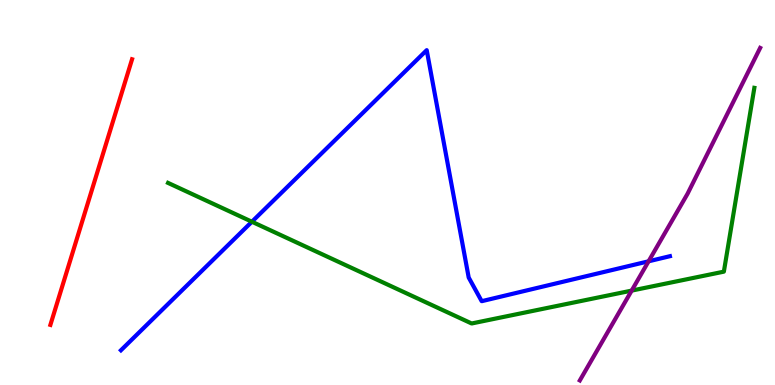[{'lines': ['blue', 'red'], 'intersections': []}, {'lines': ['green', 'red'], 'intersections': []}, {'lines': ['purple', 'red'], 'intersections': []}, {'lines': ['blue', 'green'], 'intersections': [{'x': 3.25, 'y': 4.24}]}, {'lines': ['blue', 'purple'], 'intersections': [{'x': 8.37, 'y': 3.21}]}, {'lines': ['green', 'purple'], 'intersections': [{'x': 8.15, 'y': 2.45}]}]